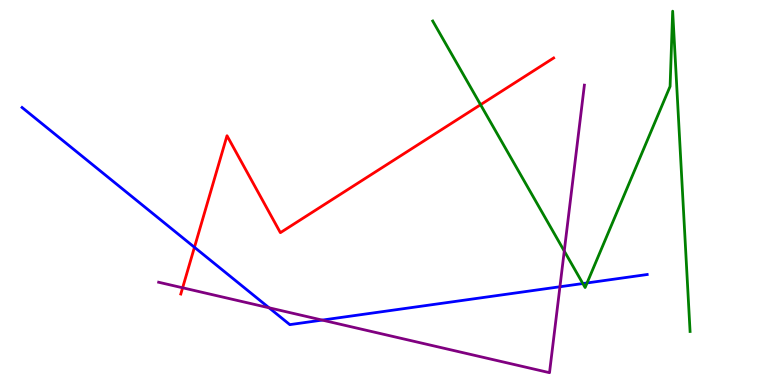[{'lines': ['blue', 'red'], 'intersections': [{'x': 2.51, 'y': 3.58}]}, {'lines': ['green', 'red'], 'intersections': [{'x': 6.2, 'y': 7.28}]}, {'lines': ['purple', 'red'], 'intersections': [{'x': 2.36, 'y': 2.52}]}, {'lines': ['blue', 'green'], 'intersections': [{'x': 7.52, 'y': 2.64}, {'x': 7.57, 'y': 2.65}]}, {'lines': ['blue', 'purple'], 'intersections': [{'x': 3.47, 'y': 2.01}, {'x': 4.16, 'y': 1.69}, {'x': 7.22, 'y': 2.55}]}, {'lines': ['green', 'purple'], 'intersections': [{'x': 7.28, 'y': 3.48}]}]